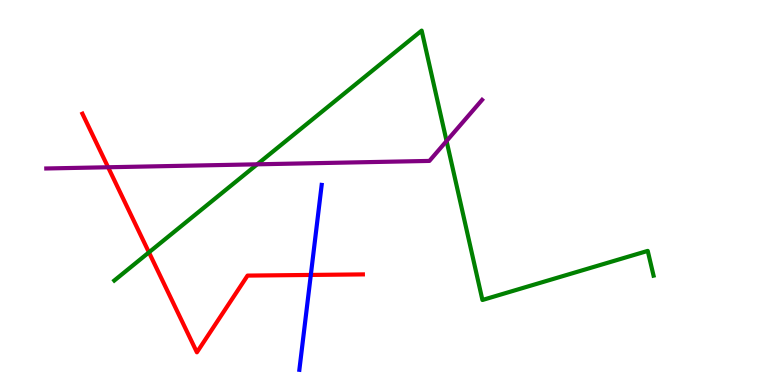[{'lines': ['blue', 'red'], 'intersections': [{'x': 4.01, 'y': 2.86}]}, {'lines': ['green', 'red'], 'intersections': [{'x': 1.92, 'y': 3.45}]}, {'lines': ['purple', 'red'], 'intersections': [{'x': 1.39, 'y': 5.66}]}, {'lines': ['blue', 'green'], 'intersections': []}, {'lines': ['blue', 'purple'], 'intersections': []}, {'lines': ['green', 'purple'], 'intersections': [{'x': 3.32, 'y': 5.73}, {'x': 5.76, 'y': 6.34}]}]